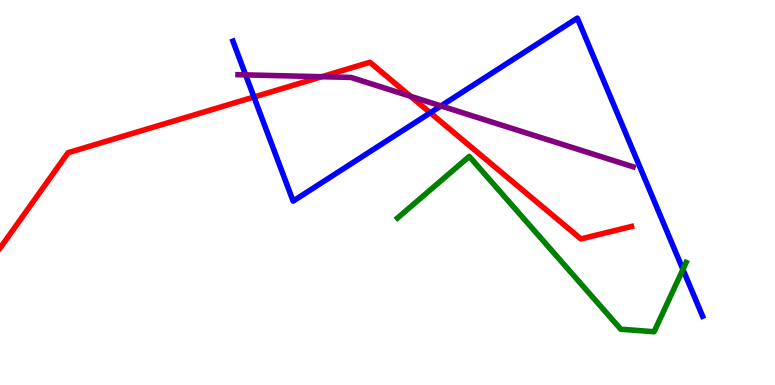[{'lines': ['blue', 'red'], 'intersections': [{'x': 3.28, 'y': 7.48}, {'x': 5.55, 'y': 7.07}]}, {'lines': ['green', 'red'], 'intersections': []}, {'lines': ['purple', 'red'], 'intersections': [{'x': 4.15, 'y': 8.01}, {'x': 5.3, 'y': 7.5}]}, {'lines': ['blue', 'green'], 'intersections': [{'x': 8.81, 'y': 3.0}]}, {'lines': ['blue', 'purple'], 'intersections': [{'x': 3.17, 'y': 8.06}, {'x': 5.69, 'y': 7.25}]}, {'lines': ['green', 'purple'], 'intersections': []}]